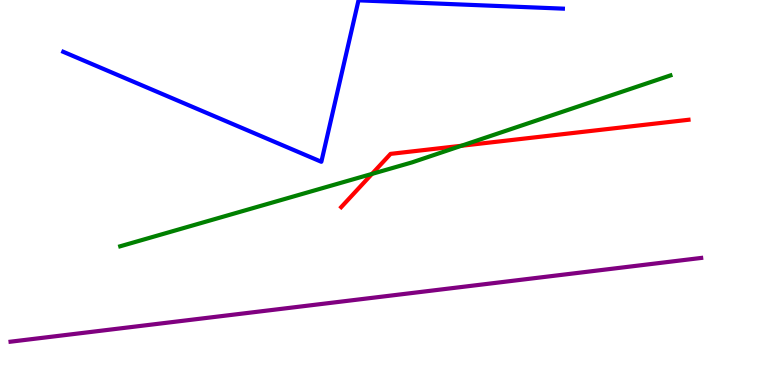[{'lines': ['blue', 'red'], 'intersections': []}, {'lines': ['green', 'red'], 'intersections': [{'x': 4.8, 'y': 5.48}, {'x': 5.95, 'y': 6.21}]}, {'lines': ['purple', 'red'], 'intersections': []}, {'lines': ['blue', 'green'], 'intersections': []}, {'lines': ['blue', 'purple'], 'intersections': []}, {'lines': ['green', 'purple'], 'intersections': []}]